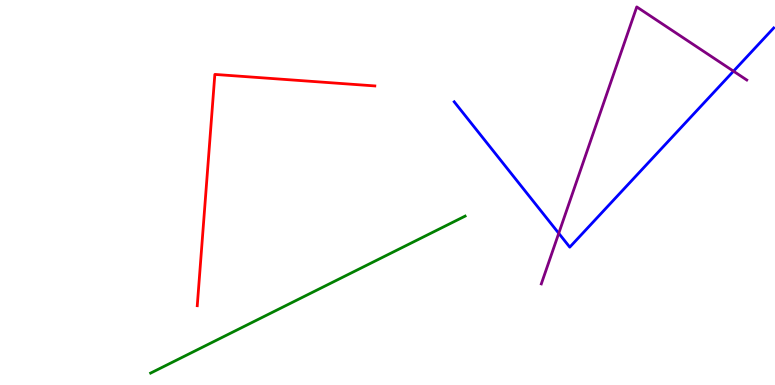[{'lines': ['blue', 'red'], 'intersections': []}, {'lines': ['green', 'red'], 'intersections': []}, {'lines': ['purple', 'red'], 'intersections': []}, {'lines': ['blue', 'green'], 'intersections': []}, {'lines': ['blue', 'purple'], 'intersections': [{'x': 7.21, 'y': 3.94}, {'x': 9.46, 'y': 8.15}]}, {'lines': ['green', 'purple'], 'intersections': []}]